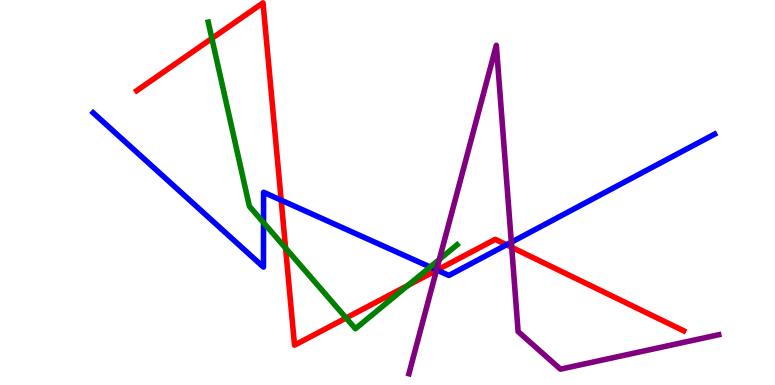[{'lines': ['blue', 'red'], 'intersections': [{'x': 3.63, 'y': 4.8}, {'x': 5.64, 'y': 2.98}, {'x': 6.54, 'y': 3.64}]}, {'lines': ['green', 'red'], 'intersections': [{'x': 2.73, 'y': 9.0}, {'x': 3.68, 'y': 3.56}, {'x': 4.47, 'y': 1.74}, {'x': 5.26, 'y': 2.59}]}, {'lines': ['purple', 'red'], 'intersections': [{'x': 5.63, 'y': 2.98}, {'x': 6.6, 'y': 3.58}]}, {'lines': ['blue', 'green'], 'intersections': [{'x': 3.4, 'y': 4.22}, {'x': 5.55, 'y': 3.06}]}, {'lines': ['blue', 'purple'], 'intersections': [{'x': 5.63, 'y': 2.99}, {'x': 6.6, 'y': 3.71}]}, {'lines': ['green', 'purple'], 'intersections': [{'x': 5.67, 'y': 3.26}]}]